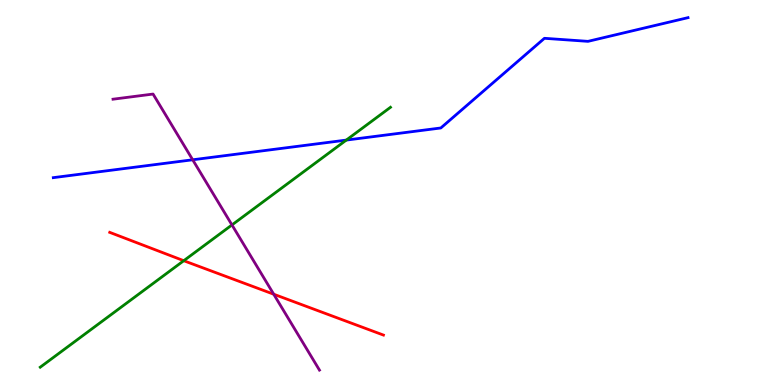[{'lines': ['blue', 'red'], 'intersections': []}, {'lines': ['green', 'red'], 'intersections': [{'x': 2.37, 'y': 3.23}]}, {'lines': ['purple', 'red'], 'intersections': [{'x': 3.53, 'y': 2.36}]}, {'lines': ['blue', 'green'], 'intersections': [{'x': 4.47, 'y': 6.36}]}, {'lines': ['blue', 'purple'], 'intersections': [{'x': 2.49, 'y': 5.85}]}, {'lines': ['green', 'purple'], 'intersections': [{'x': 2.99, 'y': 4.16}]}]